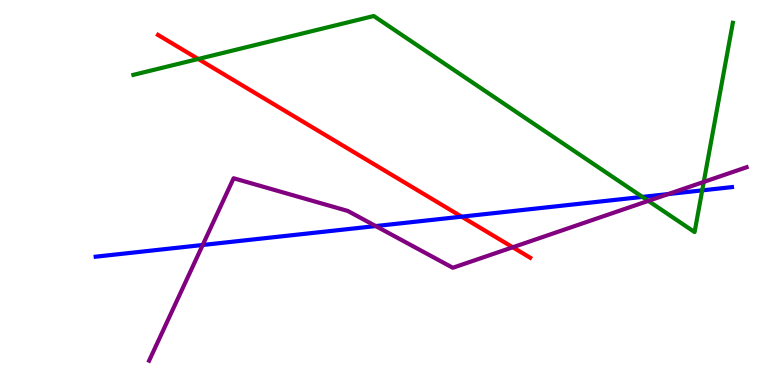[{'lines': ['blue', 'red'], 'intersections': [{'x': 5.96, 'y': 4.37}]}, {'lines': ['green', 'red'], 'intersections': [{'x': 2.56, 'y': 8.47}]}, {'lines': ['purple', 'red'], 'intersections': [{'x': 6.62, 'y': 3.58}]}, {'lines': ['blue', 'green'], 'intersections': [{'x': 8.29, 'y': 4.89}, {'x': 9.06, 'y': 5.06}]}, {'lines': ['blue', 'purple'], 'intersections': [{'x': 2.62, 'y': 3.64}, {'x': 4.85, 'y': 4.13}, {'x': 8.62, 'y': 4.96}]}, {'lines': ['green', 'purple'], 'intersections': [{'x': 8.37, 'y': 4.78}, {'x': 9.08, 'y': 5.27}]}]